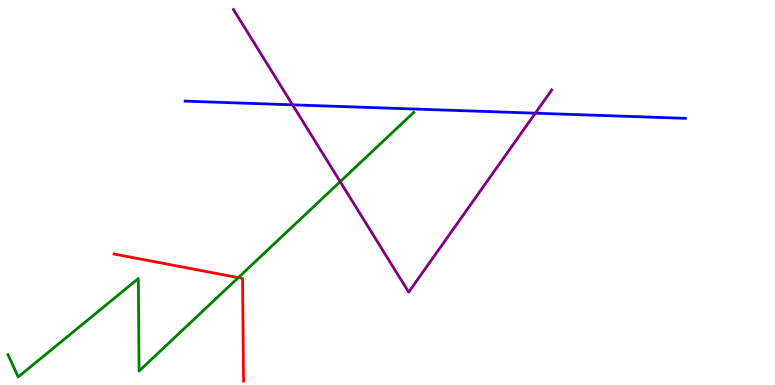[{'lines': ['blue', 'red'], 'intersections': []}, {'lines': ['green', 'red'], 'intersections': [{'x': 3.07, 'y': 2.79}]}, {'lines': ['purple', 'red'], 'intersections': []}, {'lines': ['blue', 'green'], 'intersections': []}, {'lines': ['blue', 'purple'], 'intersections': [{'x': 3.77, 'y': 7.28}, {'x': 6.91, 'y': 7.06}]}, {'lines': ['green', 'purple'], 'intersections': [{'x': 4.39, 'y': 5.28}]}]